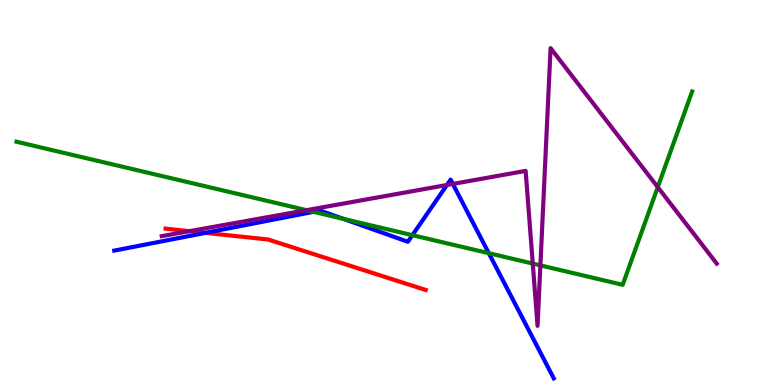[{'lines': ['blue', 'red'], 'intersections': [{'x': 2.65, 'y': 3.95}]}, {'lines': ['green', 'red'], 'intersections': []}, {'lines': ['purple', 'red'], 'intersections': [{'x': 2.44, 'y': 4.0}]}, {'lines': ['blue', 'green'], 'intersections': [{'x': 4.05, 'y': 4.5}, {'x': 4.43, 'y': 4.31}, {'x': 5.32, 'y': 3.89}, {'x': 6.31, 'y': 3.42}]}, {'lines': ['blue', 'purple'], 'intersections': [{'x': 5.77, 'y': 5.19}, {'x': 5.84, 'y': 5.22}]}, {'lines': ['green', 'purple'], 'intersections': [{'x': 3.96, 'y': 4.54}, {'x': 6.87, 'y': 3.15}, {'x': 6.97, 'y': 3.11}, {'x': 8.49, 'y': 5.14}]}]